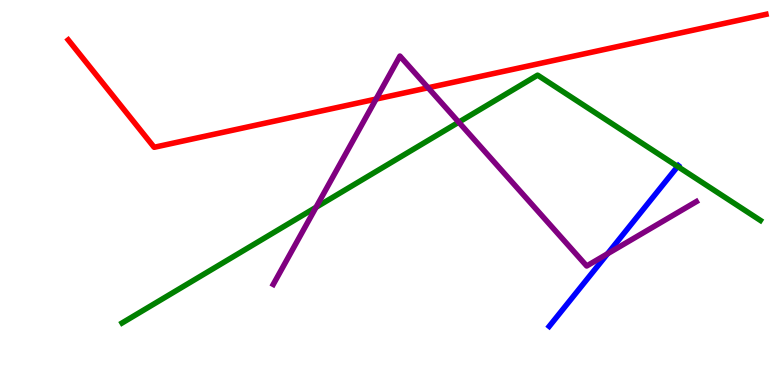[{'lines': ['blue', 'red'], 'intersections': []}, {'lines': ['green', 'red'], 'intersections': []}, {'lines': ['purple', 'red'], 'intersections': [{'x': 4.85, 'y': 7.43}, {'x': 5.52, 'y': 7.72}]}, {'lines': ['blue', 'green'], 'intersections': [{'x': 8.74, 'y': 5.68}]}, {'lines': ['blue', 'purple'], 'intersections': [{'x': 7.84, 'y': 3.41}]}, {'lines': ['green', 'purple'], 'intersections': [{'x': 4.08, 'y': 4.62}, {'x': 5.92, 'y': 6.83}]}]